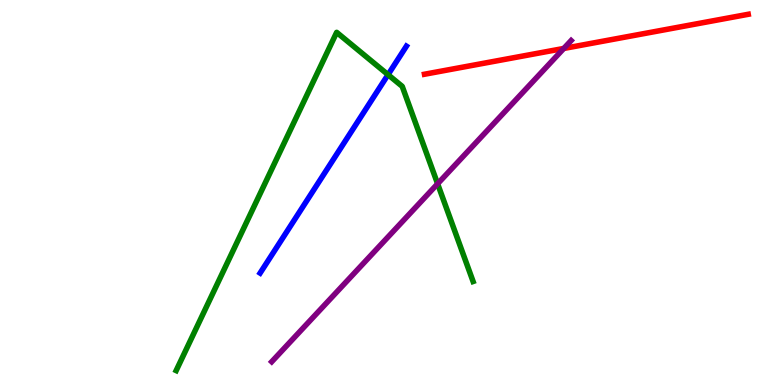[{'lines': ['blue', 'red'], 'intersections': []}, {'lines': ['green', 'red'], 'intersections': []}, {'lines': ['purple', 'red'], 'intersections': [{'x': 7.27, 'y': 8.74}]}, {'lines': ['blue', 'green'], 'intersections': [{'x': 5.01, 'y': 8.06}]}, {'lines': ['blue', 'purple'], 'intersections': []}, {'lines': ['green', 'purple'], 'intersections': [{'x': 5.65, 'y': 5.23}]}]